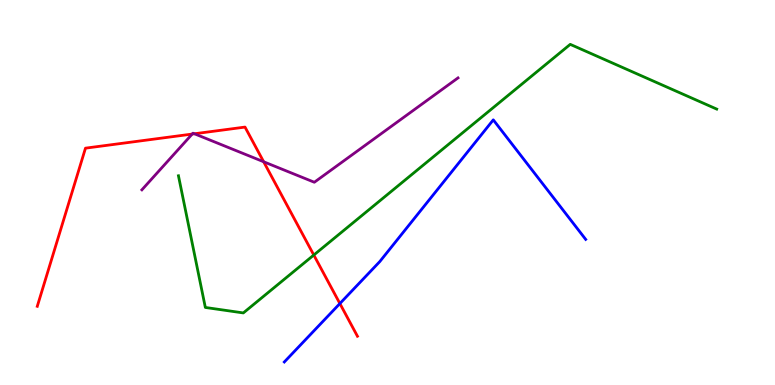[{'lines': ['blue', 'red'], 'intersections': [{'x': 4.39, 'y': 2.12}]}, {'lines': ['green', 'red'], 'intersections': [{'x': 4.05, 'y': 3.38}]}, {'lines': ['purple', 'red'], 'intersections': [{'x': 2.48, 'y': 6.52}, {'x': 2.51, 'y': 6.53}, {'x': 3.4, 'y': 5.8}]}, {'lines': ['blue', 'green'], 'intersections': []}, {'lines': ['blue', 'purple'], 'intersections': []}, {'lines': ['green', 'purple'], 'intersections': []}]